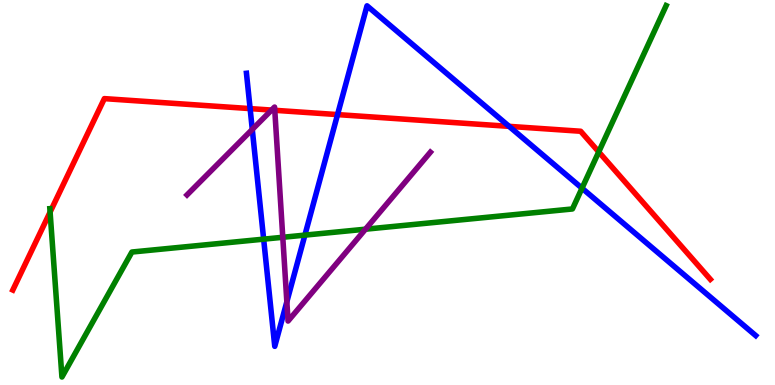[{'lines': ['blue', 'red'], 'intersections': [{'x': 3.23, 'y': 7.18}, {'x': 4.36, 'y': 7.02}, {'x': 6.57, 'y': 6.72}]}, {'lines': ['green', 'red'], 'intersections': [{'x': 0.646, 'y': 4.49}, {'x': 7.73, 'y': 6.05}]}, {'lines': ['purple', 'red'], 'intersections': [{'x': 3.5, 'y': 7.14}, {'x': 3.55, 'y': 7.14}]}, {'lines': ['blue', 'green'], 'intersections': [{'x': 3.4, 'y': 3.79}, {'x': 3.93, 'y': 3.89}, {'x': 7.51, 'y': 5.11}]}, {'lines': ['blue', 'purple'], 'intersections': [{'x': 3.26, 'y': 6.64}, {'x': 3.7, 'y': 2.16}]}, {'lines': ['green', 'purple'], 'intersections': [{'x': 3.65, 'y': 3.84}, {'x': 4.72, 'y': 4.05}]}]